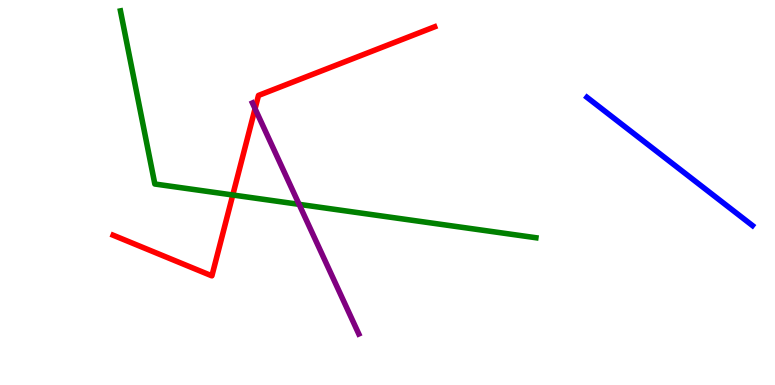[{'lines': ['blue', 'red'], 'intersections': []}, {'lines': ['green', 'red'], 'intersections': [{'x': 3.0, 'y': 4.94}]}, {'lines': ['purple', 'red'], 'intersections': [{'x': 3.29, 'y': 7.18}]}, {'lines': ['blue', 'green'], 'intersections': []}, {'lines': ['blue', 'purple'], 'intersections': []}, {'lines': ['green', 'purple'], 'intersections': [{'x': 3.86, 'y': 4.69}]}]